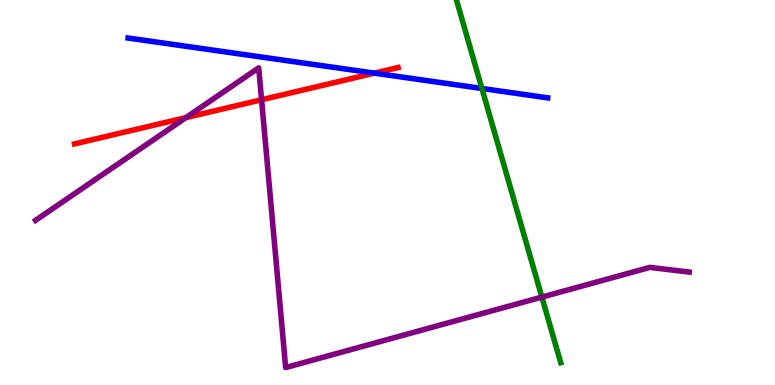[{'lines': ['blue', 'red'], 'intersections': [{'x': 4.83, 'y': 8.1}]}, {'lines': ['green', 'red'], 'intersections': []}, {'lines': ['purple', 'red'], 'intersections': [{'x': 2.4, 'y': 6.95}, {'x': 3.38, 'y': 7.41}]}, {'lines': ['blue', 'green'], 'intersections': [{'x': 6.22, 'y': 7.7}]}, {'lines': ['blue', 'purple'], 'intersections': []}, {'lines': ['green', 'purple'], 'intersections': [{'x': 6.99, 'y': 2.28}]}]